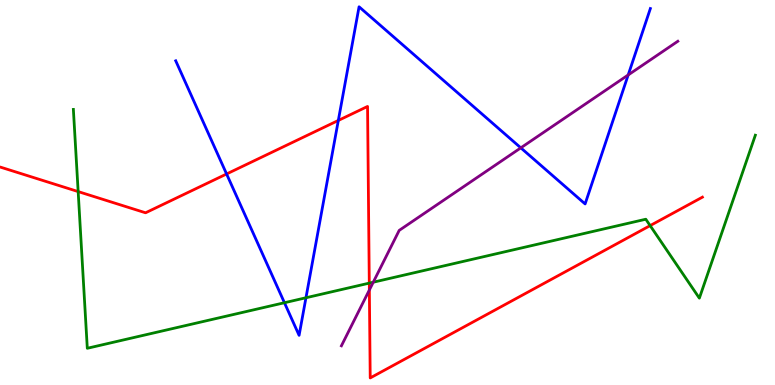[{'lines': ['blue', 'red'], 'intersections': [{'x': 2.92, 'y': 5.48}, {'x': 4.37, 'y': 6.87}]}, {'lines': ['green', 'red'], 'intersections': [{'x': 1.01, 'y': 5.02}, {'x': 4.76, 'y': 2.65}, {'x': 8.39, 'y': 4.14}]}, {'lines': ['purple', 'red'], 'intersections': [{'x': 4.77, 'y': 2.47}]}, {'lines': ['blue', 'green'], 'intersections': [{'x': 3.67, 'y': 2.14}, {'x': 3.95, 'y': 2.27}]}, {'lines': ['blue', 'purple'], 'intersections': [{'x': 6.72, 'y': 6.16}, {'x': 8.11, 'y': 8.05}]}, {'lines': ['green', 'purple'], 'intersections': [{'x': 4.82, 'y': 2.67}]}]